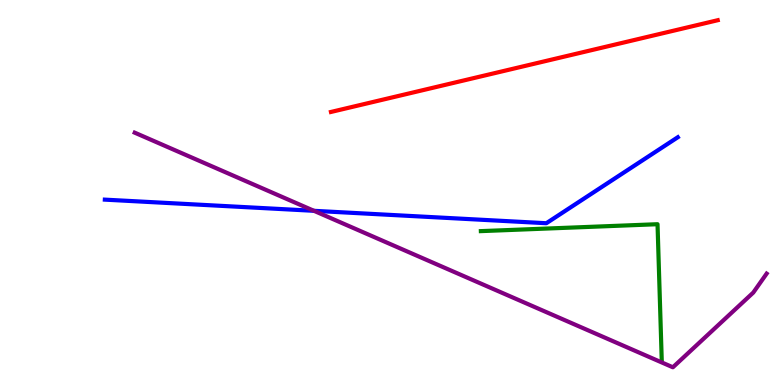[{'lines': ['blue', 'red'], 'intersections': []}, {'lines': ['green', 'red'], 'intersections': []}, {'lines': ['purple', 'red'], 'intersections': []}, {'lines': ['blue', 'green'], 'intersections': []}, {'lines': ['blue', 'purple'], 'intersections': [{'x': 4.05, 'y': 4.52}]}, {'lines': ['green', 'purple'], 'intersections': []}]